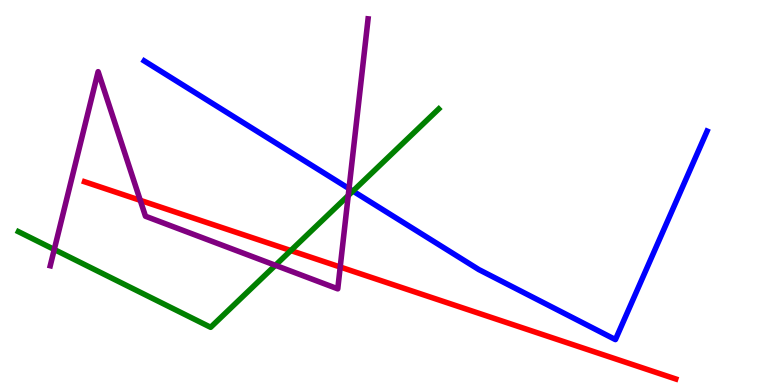[{'lines': ['blue', 'red'], 'intersections': []}, {'lines': ['green', 'red'], 'intersections': [{'x': 3.75, 'y': 3.49}]}, {'lines': ['purple', 'red'], 'intersections': [{'x': 1.81, 'y': 4.8}, {'x': 4.39, 'y': 3.06}]}, {'lines': ['blue', 'green'], 'intersections': [{'x': 4.55, 'y': 5.04}]}, {'lines': ['blue', 'purple'], 'intersections': [{'x': 4.5, 'y': 5.1}]}, {'lines': ['green', 'purple'], 'intersections': [{'x': 0.7, 'y': 3.52}, {'x': 3.55, 'y': 3.11}, {'x': 4.49, 'y': 4.92}]}]